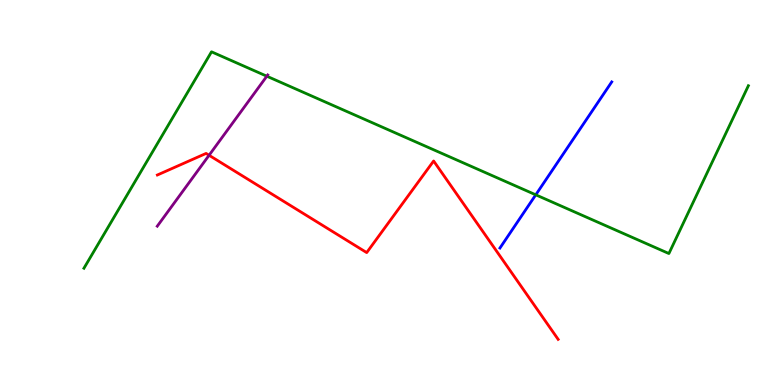[{'lines': ['blue', 'red'], 'intersections': []}, {'lines': ['green', 'red'], 'intersections': []}, {'lines': ['purple', 'red'], 'intersections': [{'x': 2.7, 'y': 5.97}]}, {'lines': ['blue', 'green'], 'intersections': [{'x': 6.91, 'y': 4.94}]}, {'lines': ['blue', 'purple'], 'intersections': []}, {'lines': ['green', 'purple'], 'intersections': [{'x': 3.44, 'y': 8.02}]}]